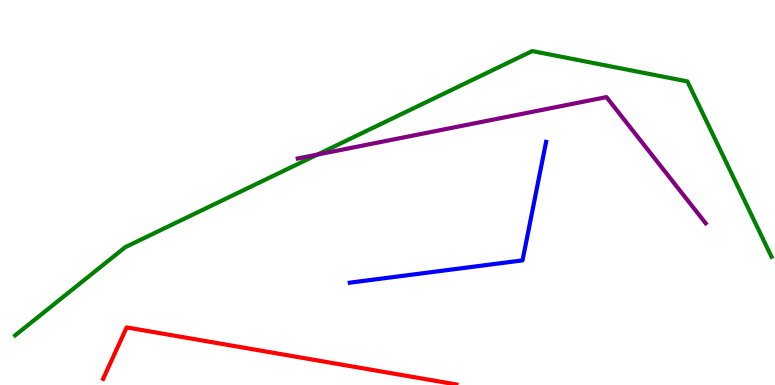[{'lines': ['blue', 'red'], 'intersections': []}, {'lines': ['green', 'red'], 'intersections': []}, {'lines': ['purple', 'red'], 'intersections': []}, {'lines': ['blue', 'green'], 'intersections': []}, {'lines': ['blue', 'purple'], 'intersections': []}, {'lines': ['green', 'purple'], 'intersections': [{'x': 4.1, 'y': 5.98}]}]